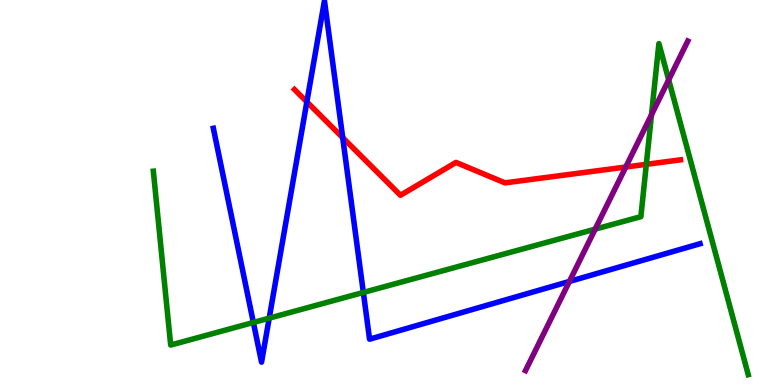[{'lines': ['blue', 'red'], 'intersections': [{'x': 3.96, 'y': 7.35}, {'x': 4.42, 'y': 6.42}]}, {'lines': ['green', 'red'], 'intersections': [{'x': 8.34, 'y': 5.73}]}, {'lines': ['purple', 'red'], 'intersections': [{'x': 8.07, 'y': 5.66}]}, {'lines': ['blue', 'green'], 'intersections': [{'x': 3.27, 'y': 1.62}, {'x': 3.47, 'y': 1.74}, {'x': 4.69, 'y': 2.4}]}, {'lines': ['blue', 'purple'], 'intersections': [{'x': 7.35, 'y': 2.69}]}, {'lines': ['green', 'purple'], 'intersections': [{'x': 7.68, 'y': 4.05}, {'x': 8.41, 'y': 7.02}, {'x': 8.63, 'y': 7.93}]}]